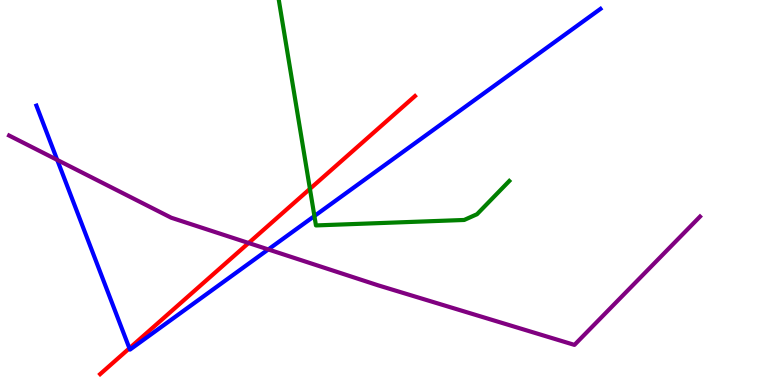[{'lines': ['blue', 'red'], 'intersections': [{'x': 1.67, 'y': 0.954}]}, {'lines': ['green', 'red'], 'intersections': [{'x': 4.0, 'y': 5.09}]}, {'lines': ['purple', 'red'], 'intersections': [{'x': 3.21, 'y': 3.69}]}, {'lines': ['blue', 'green'], 'intersections': [{'x': 4.06, 'y': 4.39}]}, {'lines': ['blue', 'purple'], 'intersections': [{'x': 0.738, 'y': 5.85}, {'x': 3.46, 'y': 3.52}]}, {'lines': ['green', 'purple'], 'intersections': []}]